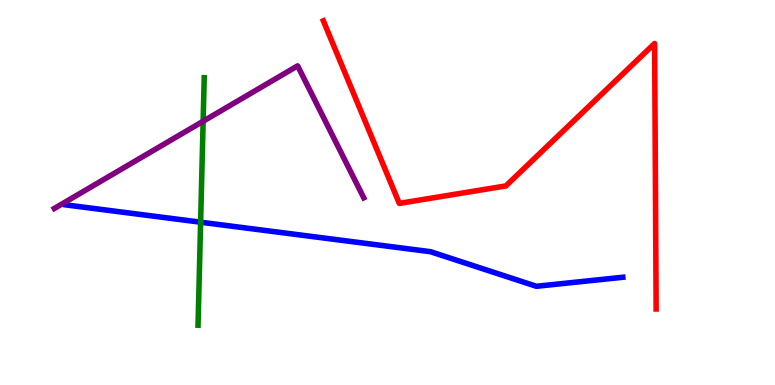[{'lines': ['blue', 'red'], 'intersections': []}, {'lines': ['green', 'red'], 'intersections': []}, {'lines': ['purple', 'red'], 'intersections': []}, {'lines': ['blue', 'green'], 'intersections': [{'x': 2.59, 'y': 4.23}]}, {'lines': ['blue', 'purple'], 'intersections': []}, {'lines': ['green', 'purple'], 'intersections': [{'x': 2.62, 'y': 6.85}]}]